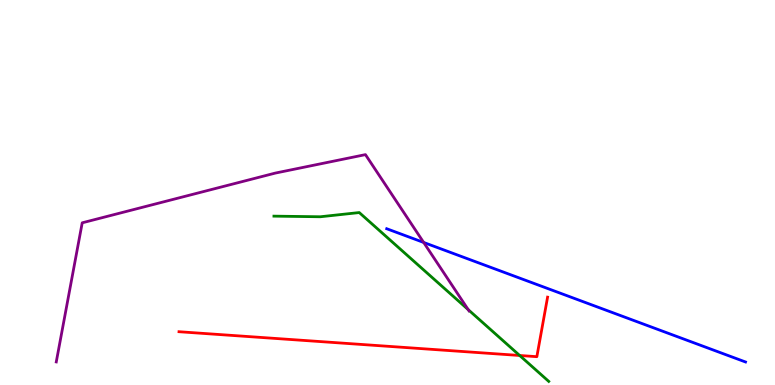[{'lines': ['blue', 'red'], 'intersections': []}, {'lines': ['green', 'red'], 'intersections': [{'x': 6.71, 'y': 0.767}]}, {'lines': ['purple', 'red'], 'intersections': []}, {'lines': ['blue', 'green'], 'intersections': []}, {'lines': ['blue', 'purple'], 'intersections': [{'x': 5.47, 'y': 3.7}]}, {'lines': ['green', 'purple'], 'intersections': [{'x': 6.04, 'y': 1.96}]}]